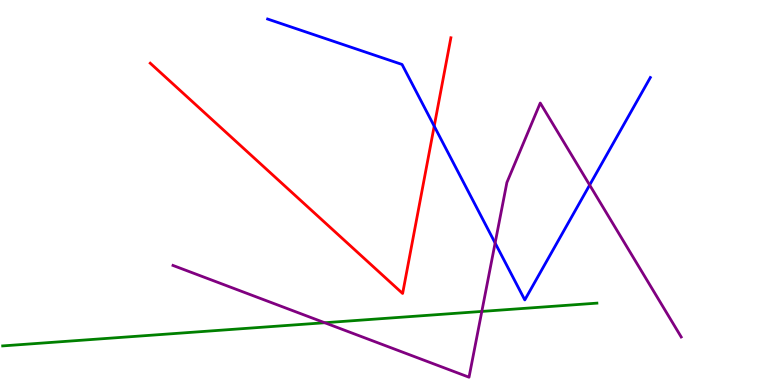[{'lines': ['blue', 'red'], 'intersections': [{'x': 5.6, 'y': 6.72}]}, {'lines': ['green', 'red'], 'intersections': []}, {'lines': ['purple', 'red'], 'intersections': []}, {'lines': ['blue', 'green'], 'intersections': []}, {'lines': ['blue', 'purple'], 'intersections': [{'x': 6.39, 'y': 3.69}, {'x': 7.61, 'y': 5.19}]}, {'lines': ['green', 'purple'], 'intersections': [{'x': 4.19, 'y': 1.62}, {'x': 6.22, 'y': 1.91}]}]